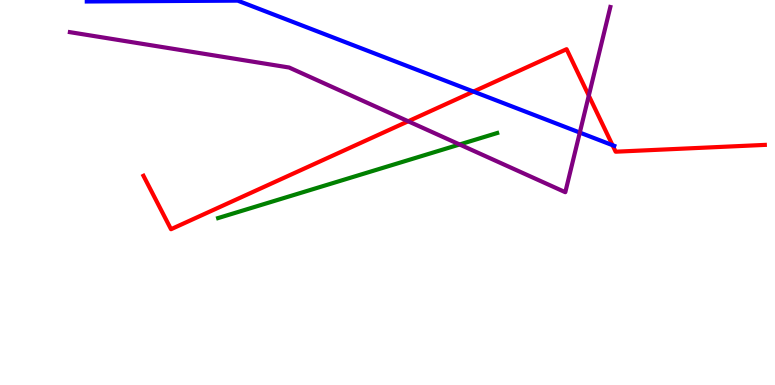[{'lines': ['blue', 'red'], 'intersections': [{'x': 6.11, 'y': 7.62}, {'x': 7.9, 'y': 6.23}]}, {'lines': ['green', 'red'], 'intersections': []}, {'lines': ['purple', 'red'], 'intersections': [{'x': 5.27, 'y': 6.85}, {'x': 7.6, 'y': 7.52}]}, {'lines': ['blue', 'green'], 'intersections': []}, {'lines': ['blue', 'purple'], 'intersections': [{'x': 7.48, 'y': 6.56}]}, {'lines': ['green', 'purple'], 'intersections': [{'x': 5.93, 'y': 6.25}]}]